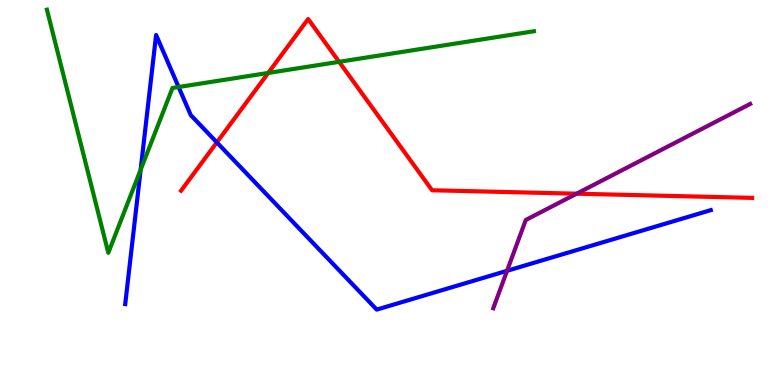[{'lines': ['blue', 'red'], 'intersections': [{'x': 2.8, 'y': 6.3}]}, {'lines': ['green', 'red'], 'intersections': [{'x': 3.46, 'y': 8.11}, {'x': 4.38, 'y': 8.39}]}, {'lines': ['purple', 'red'], 'intersections': [{'x': 7.44, 'y': 4.97}]}, {'lines': ['blue', 'green'], 'intersections': [{'x': 1.81, 'y': 5.59}, {'x': 2.3, 'y': 7.74}]}, {'lines': ['blue', 'purple'], 'intersections': [{'x': 6.54, 'y': 2.97}]}, {'lines': ['green', 'purple'], 'intersections': []}]